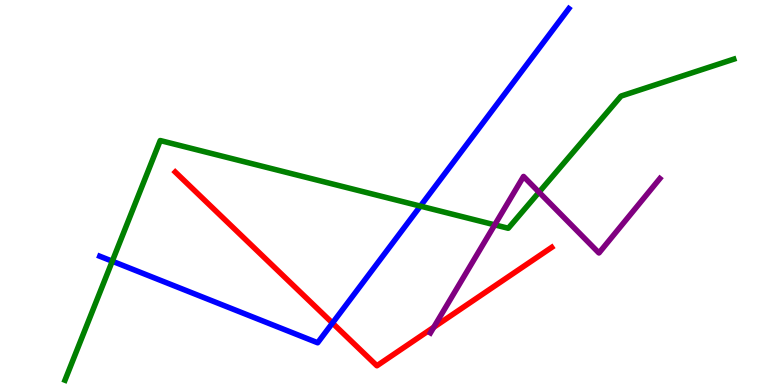[{'lines': ['blue', 'red'], 'intersections': [{'x': 4.29, 'y': 1.61}]}, {'lines': ['green', 'red'], 'intersections': []}, {'lines': ['purple', 'red'], 'intersections': [{'x': 5.6, 'y': 1.5}]}, {'lines': ['blue', 'green'], 'intersections': [{'x': 1.45, 'y': 3.22}, {'x': 5.42, 'y': 4.65}]}, {'lines': ['blue', 'purple'], 'intersections': []}, {'lines': ['green', 'purple'], 'intersections': [{'x': 6.38, 'y': 4.16}, {'x': 6.96, 'y': 5.01}]}]